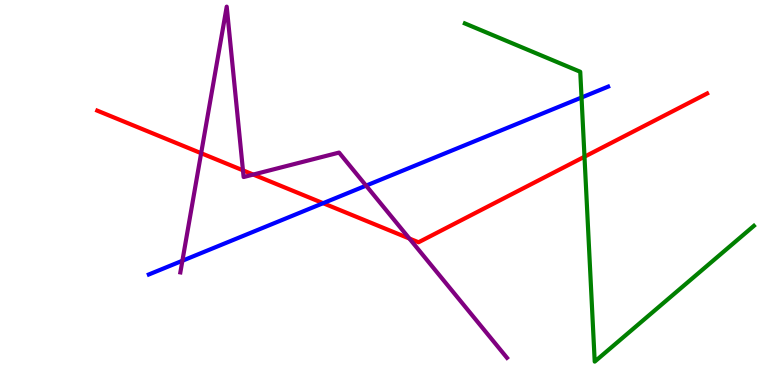[{'lines': ['blue', 'red'], 'intersections': [{'x': 4.17, 'y': 4.72}]}, {'lines': ['green', 'red'], 'intersections': [{'x': 7.54, 'y': 5.93}]}, {'lines': ['purple', 'red'], 'intersections': [{'x': 2.6, 'y': 6.02}, {'x': 3.13, 'y': 5.58}, {'x': 3.27, 'y': 5.47}, {'x': 5.28, 'y': 3.8}]}, {'lines': ['blue', 'green'], 'intersections': [{'x': 7.5, 'y': 7.47}]}, {'lines': ['blue', 'purple'], 'intersections': [{'x': 2.35, 'y': 3.23}, {'x': 4.72, 'y': 5.18}]}, {'lines': ['green', 'purple'], 'intersections': []}]